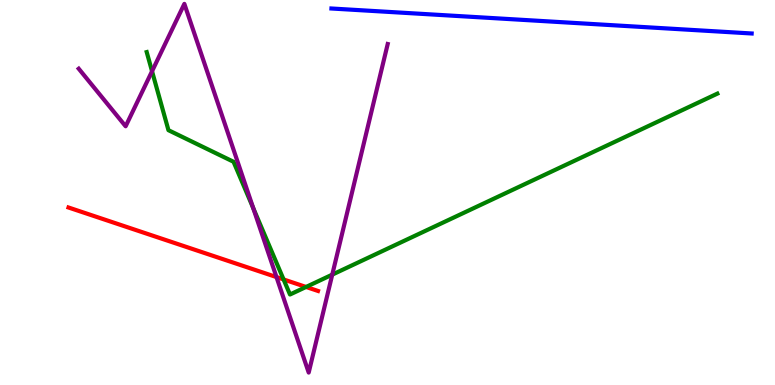[{'lines': ['blue', 'red'], 'intersections': []}, {'lines': ['green', 'red'], 'intersections': [{'x': 3.66, 'y': 2.74}, {'x': 3.95, 'y': 2.55}]}, {'lines': ['purple', 'red'], 'intersections': [{'x': 3.57, 'y': 2.8}]}, {'lines': ['blue', 'green'], 'intersections': []}, {'lines': ['blue', 'purple'], 'intersections': []}, {'lines': ['green', 'purple'], 'intersections': [{'x': 1.96, 'y': 8.15}, {'x': 3.27, 'y': 4.6}, {'x': 4.29, 'y': 2.87}]}]